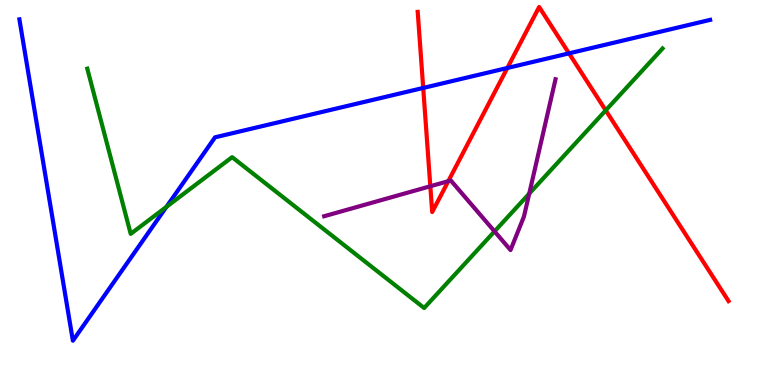[{'lines': ['blue', 'red'], 'intersections': [{'x': 5.46, 'y': 7.72}, {'x': 6.55, 'y': 8.23}, {'x': 7.34, 'y': 8.61}]}, {'lines': ['green', 'red'], 'intersections': [{'x': 7.82, 'y': 7.13}]}, {'lines': ['purple', 'red'], 'intersections': [{'x': 5.55, 'y': 5.16}, {'x': 5.78, 'y': 5.29}]}, {'lines': ['blue', 'green'], 'intersections': [{'x': 2.15, 'y': 4.63}]}, {'lines': ['blue', 'purple'], 'intersections': []}, {'lines': ['green', 'purple'], 'intersections': [{'x': 6.38, 'y': 3.99}, {'x': 6.83, 'y': 4.97}]}]